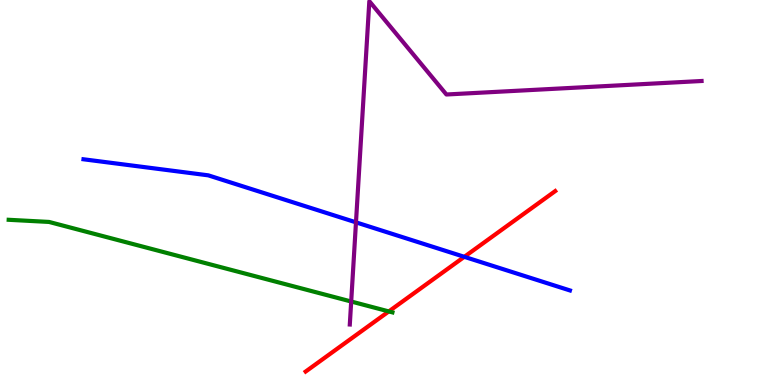[{'lines': ['blue', 'red'], 'intersections': [{'x': 5.99, 'y': 3.33}]}, {'lines': ['green', 'red'], 'intersections': [{'x': 5.02, 'y': 1.91}]}, {'lines': ['purple', 'red'], 'intersections': []}, {'lines': ['blue', 'green'], 'intersections': []}, {'lines': ['blue', 'purple'], 'intersections': [{'x': 4.59, 'y': 4.22}]}, {'lines': ['green', 'purple'], 'intersections': [{'x': 4.53, 'y': 2.17}]}]